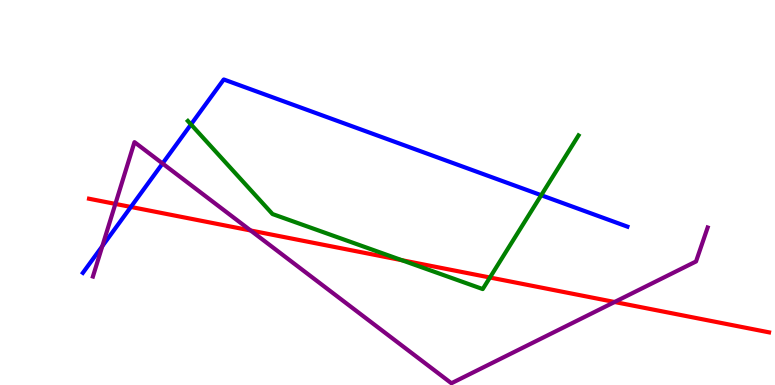[{'lines': ['blue', 'red'], 'intersections': [{'x': 1.69, 'y': 4.62}]}, {'lines': ['green', 'red'], 'intersections': [{'x': 5.18, 'y': 3.24}, {'x': 6.32, 'y': 2.79}]}, {'lines': ['purple', 'red'], 'intersections': [{'x': 1.49, 'y': 4.7}, {'x': 3.23, 'y': 4.01}, {'x': 7.93, 'y': 2.16}]}, {'lines': ['blue', 'green'], 'intersections': [{'x': 2.46, 'y': 6.77}, {'x': 6.98, 'y': 4.93}]}, {'lines': ['blue', 'purple'], 'intersections': [{'x': 1.32, 'y': 3.61}, {'x': 2.1, 'y': 5.75}]}, {'lines': ['green', 'purple'], 'intersections': []}]